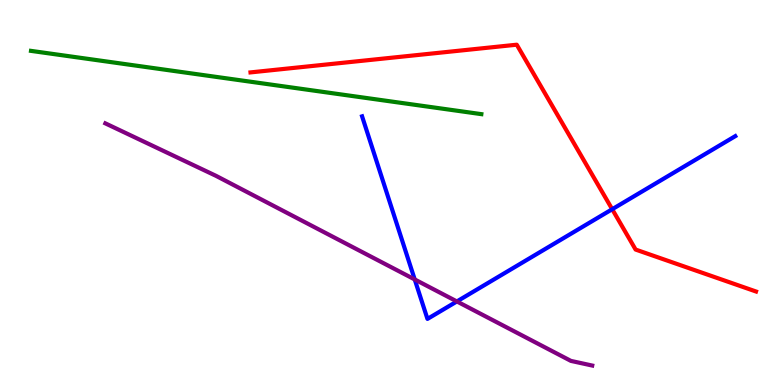[{'lines': ['blue', 'red'], 'intersections': [{'x': 7.9, 'y': 4.57}]}, {'lines': ['green', 'red'], 'intersections': []}, {'lines': ['purple', 'red'], 'intersections': []}, {'lines': ['blue', 'green'], 'intersections': []}, {'lines': ['blue', 'purple'], 'intersections': [{'x': 5.35, 'y': 2.74}, {'x': 5.9, 'y': 2.17}]}, {'lines': ['green', 'purple'], 'intersections': []}]